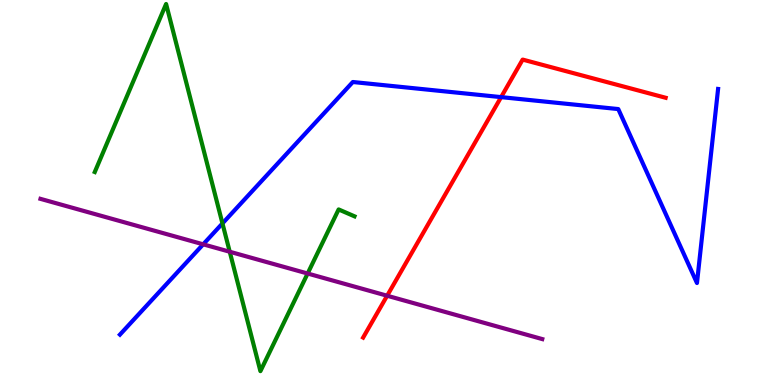[{'lines': ['blue', 'red'], 'intersections': [{'x': 6.47, 'y': 7.48}]}, {'lines': ['green', 'red'], 'intersections': []}, {'lines': ['purple', 'red'], 'intersections': [{'x': 5.0, 'y': 2.32}]}, {'lines': ['blue', 'green'], 'intersections': [{'x': 2.87, 'y': 4.2}]}, {'lines': ['blue', 'purple'], 'intersections': [{'x': 2.62, 'y': 3.65}]}, {'lines': ['green', 'purple'], 'intersections': [{'x': 2.96, 'y': 3.46}, {'x': 3.97, 'y': 2.9}]}]